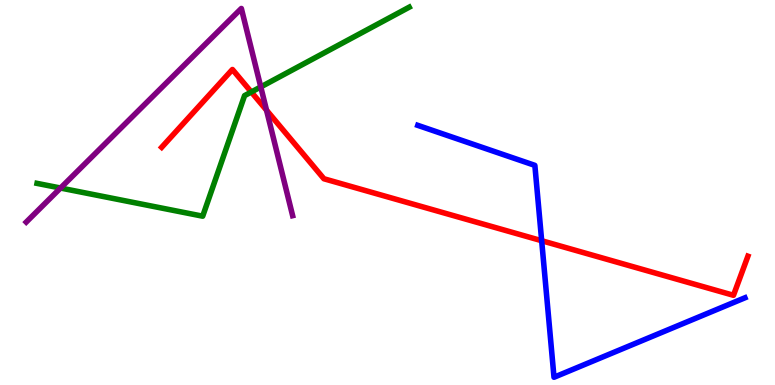[{'lines': ['blue', 'red'], 'intersections': [{'x': 6.99, 'y': 3.75}]}, {'lines': ['green', 'red'], 'intersections': [{'x': 3.24, 'y': 7.61}]}, {'lines': ['purple', 'red'], 'intersections': [{'x': 3.44, 'y': 7.14}]}, {'lines': ['blue', 'green'], 'intersections': []}, {'lines': ['blue', 'purple'], 'intersections': []}, {'lines': ['green', 'purple'], 'intersections': [{'x': 0.781, 'y': 5.12}, {'x': 3.36, 'y': 7.74}]}]